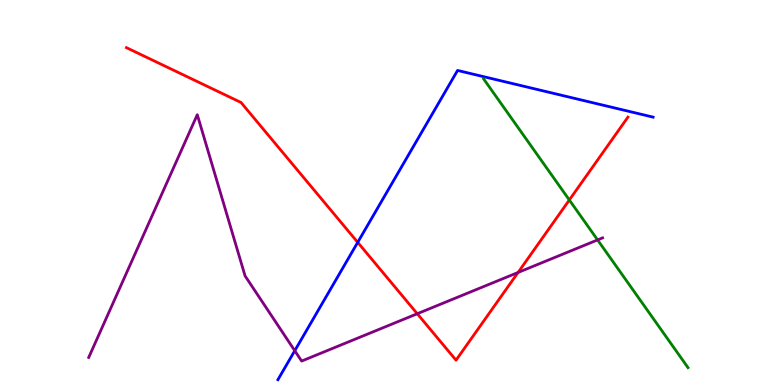[{'lines': ['blue', 'red'], 'intersections': [{'x': 4.62, 'y': 3.71}]}, {'lines': ['green', 'red'], 'intersections': [{'x': 7.35, 'y': 4.81}]}, {'lines': ['purple', 'red'], 'intersections': [{'x': 5.38, 'y': 1.85}, {'x': 6.68, 'y': 2.92}]}, {'lines': ['blue', 'green'], 'intersections': []}, {'lines': ['blue', 'purple'], 'intersections': [{'x': 3.8, 'y': 0.891}]}, {'lines': ['green', 'purple'], 'intersections': [{'x': 7.71, 'y': 3.77}]}]